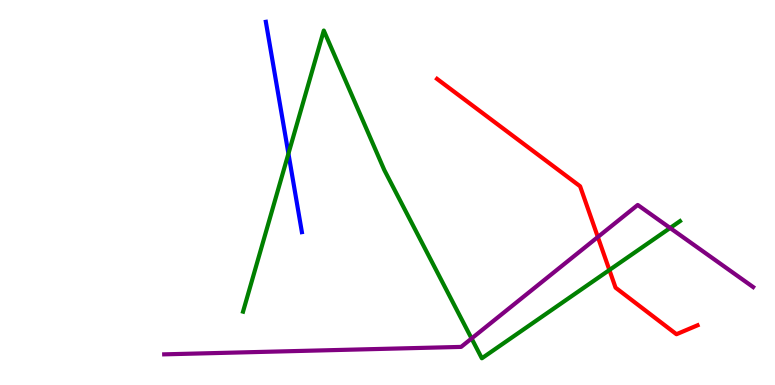[{'lines': ['blue', 'red'], 'intersections': []}, {'lines': ['green', 'red'], 'intersections': [{'x': 7.86, 'y': 2.99}]}, {'lines': ['purple', 'red'], 'intersections': [{'x': 7.71, 'y': 3.84}]}, {'lines': ['blue', 'green'], 'intersections': [{'x': 3.72, 'y': 6.01}]}, {'lines': ['blue', 'purple'], 'intersections': []}, {'lines': ['green', 'purple'], 'intersections': [{'x': 6.08, 'y': 1.21}, {'x': 8.65, 'y': 4.08}]}]